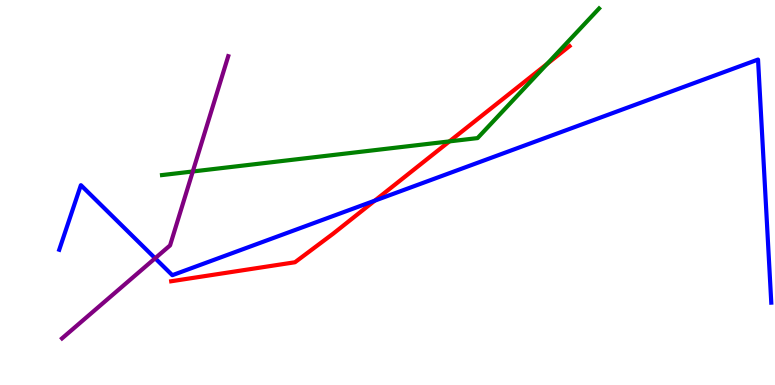[{'lines': ['blue', 'red'], 'intersections': [{'x': 4.84, 'y': 4.79}]}, {'lines': ['green', 'red'], 'intersections': [{'x': 5.8, 'y': 6.33}, {'x': 7.06, 'y': 8.34}]}, {'lines': ['purple', 'red'], 'intersections': []}, {'lines': ['blue', 'green'], 'intersections': []}, {'lines': ['blue', 'purple'], 'intersections': [{'x': 2.0, 'y': 3.29}]}, {'lines': ['green', 'purple'], 'intersections': [{'x': 2.49, 'y': 5.55}]}]